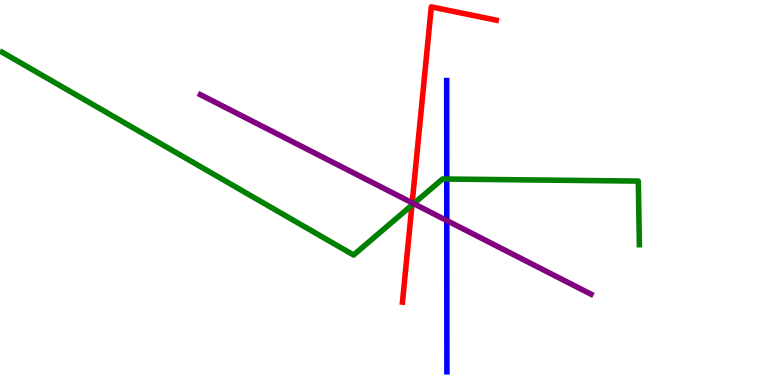[{'lines': ['blue', 'red'], 'intersections': []}, {'lines': ['green', 'red'], 'intersections': [{'x': 5.32, 'y': 4.67}]}, {'lines': ['purple', 'red'], 'intersections': [{'x': 5.32, 'y': 4.73}]}, {'lines': ['blue', 'green'], 'intersections': [{'x': 5.76, 'y': 5.35}]}, {'lines': ['blue', 'purple'], 'intersections': [{'x': 5.76, 'y': 4.27}]}, {'lines': ['green', 'purple'], 'intersections': [{'x': 5.34, 'y': 4.71}]}]